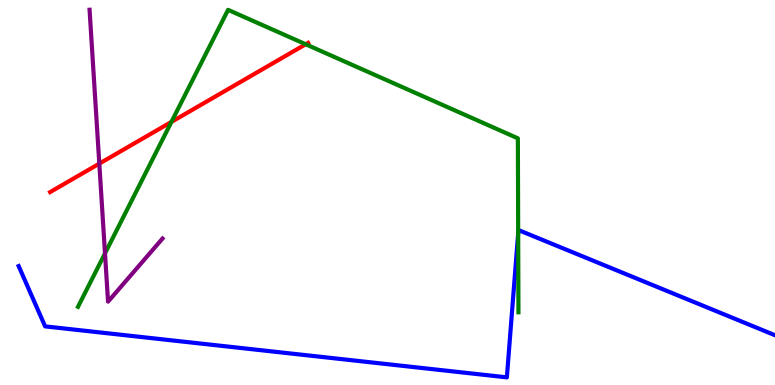[{'lines': ['blue', 'red'], 'intersections': []}, {'lines': ['green', 'red'], 'intersections': [{'x': 2.21, 'y': 6.83}, {'x': 3.94, 'y': 8.85}]}, {'lines': ['purple', 'red'], 'intersections': [{'x': 1.28, 'y': 5.75}]}, {'lines': ['blue', 'green'], 'intersections': [{'x': 6.69, 'y': 3.94}]}, {'lines': ['blue', 'purple'], 'intersections': []}, {'lines': ['green', 'purple'], 'intersections': [{'x': 1.35, 'y': 3.42}]}]